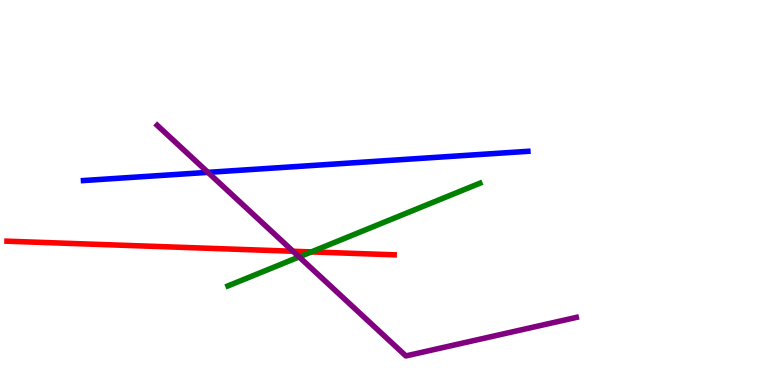[{'lines': ['blue', 'red'], 'intersections': []}, {'lines': ['green', 'red'], 'intersections': [{'x': 4.02, 'y': 3.46}]}, {'lines': ['purple', 'red'], 'intersections': [{'x': 3.78, 'y': 3.47}]}, {'lines': ['blue', 'green'], 'intersections': []}, {'lines': ['blue', 'purple'], 'intersections': [{'x': 2.68, 'y': 5.52}]}, {'lines': ['green', 'purple'], 'intersections': [{'x': 3.86, 'y': 3.33}]}]